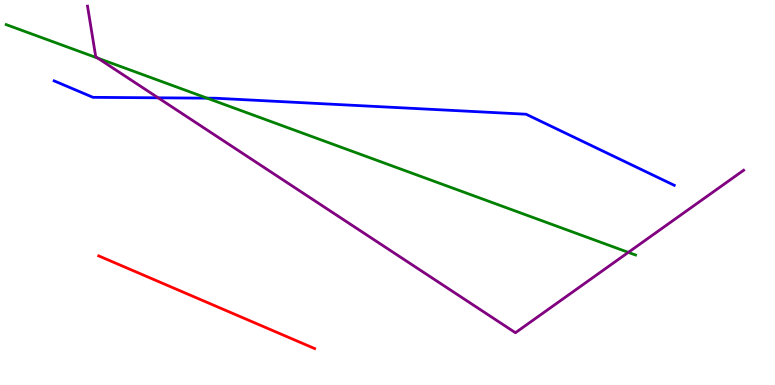[{'lines': ['blue', 'red'], 'intersections': []}, {'lines': ['green', 'red'], 'intersections': []}, {'lines': ['purple', 'red'], 'intersections': []}, {'lines': ['blue', 'green'], 'intersections': [{'x': 2.67, 'y': 7.45}]}, {'lines': ['blue', 'purple'], 'intersections': [{'x': 2.04, 'y': 7.46}]}, {'lines': ['green', 'purple'], 'intersections': [{'x': 1.26, 'y': 8.49}, {'x': 8.11, 'y': 3.45}]}]